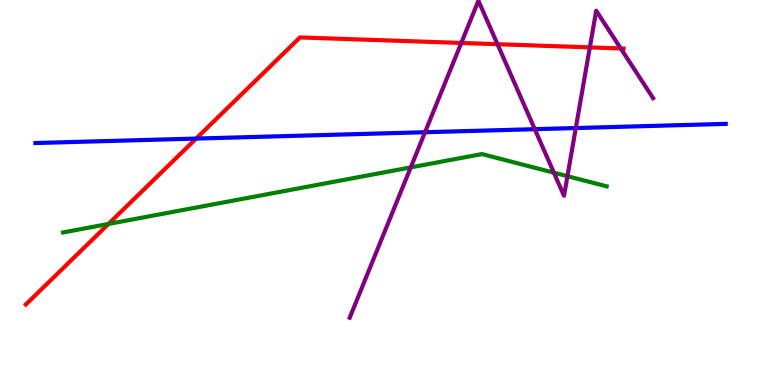[{'lines': ['blue', 'red'], 'intersections': [{'x': 2.53, 'y': 6.4}]}, {'lines': ['green', 'red'], 'intersections': [{'x': 1.4, 'y': 4.18}]}, {'lines': ['purple', 'red'], 'intersections': [{'x': 5.95, 'y': 8.88}, {'x': 6.42, 'y': 8.85}, {'x': 7.61, 'y': 8.77}, {'x': 8.01, 'y': 8.74}]}, {'lines': ['blue', 'green'], 'intersections': []}, {'lines': ['blue', 'purple'], 'intersections': [{'x': 5.48, 'y': 6.57}, {'x': 6.9, 'y': 6.64}, {'x': 7.43, 'y': 6.67}]}, {'lines': ['green', 'purple'], 'intersections': [{'x': 5.3, 'y': 5.65}, {'x': 7.15, 'y': 5.51}, {'x': 7.32, 'y': 5.42}]}]